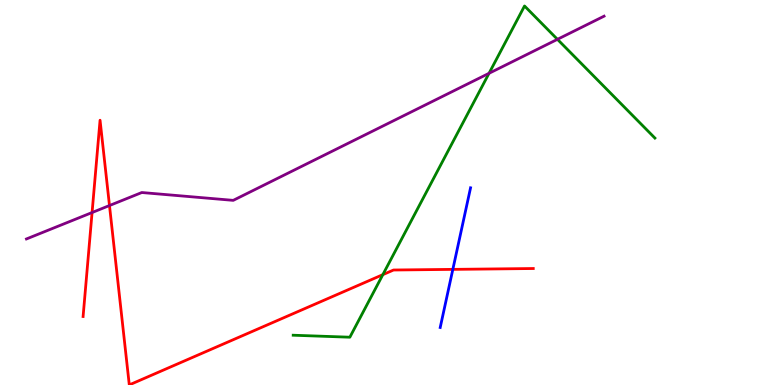[{'lines': ['blue', 'red'], 'intersections': [{'x': 5.84, 'y': 3.0}]}, {'lines': ['green', 'red'], 'intersections': [{'x': 4.94, 'y': 2.87}]}, {'lines': ['purple', 'red'], 'intersections': [{'x': 1.19, 'y': 4.48}, {'x': 1.41, 'y': 4.66}]}, {'lines': ['blue', 'green'], 'intersections': []}, {'lines': ['blue', 'purple'], 'intersections': []}, {'lines': ['green', 'purple'], 'intersections': [{'x': 6.31, 'y': 8.1}, {'x': 7.19, 'y': 8.98}]}]